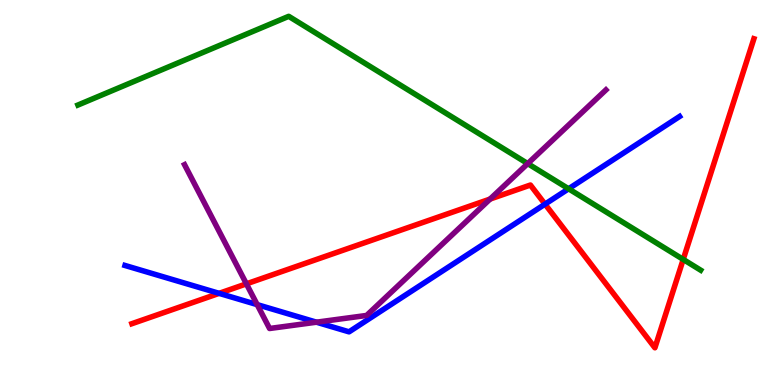[{'lines': ['blue', 'red'], 'intersections': [{'x': 2.83, 'y': 2.38}, {'x': 7.03, 'y': 4.7}]}, {'lines': ['green', 'red'], 'intersections': [{'x': 8.82, 'y': 3.26}]}, {'lines': ['purple', 'red'], 'intersections': [{'x': 3.18, 'y': 2.63}, {'x': 6.32, 'y': 4.83}]}, {'lines': ['blue', 'green'], 'intersections': [{'x': 7.34, 'y': 5.1}]}, {'lines': ['blue', 'purple'], 'intersections': [{'x': 3.32, 'y': 2.09}, {'x': 4.08, 'y': 1.63}]}, {'lines': ['green', 'purple'], 'intersections': [{'x': 6.81, 'y': 5.75}]}]